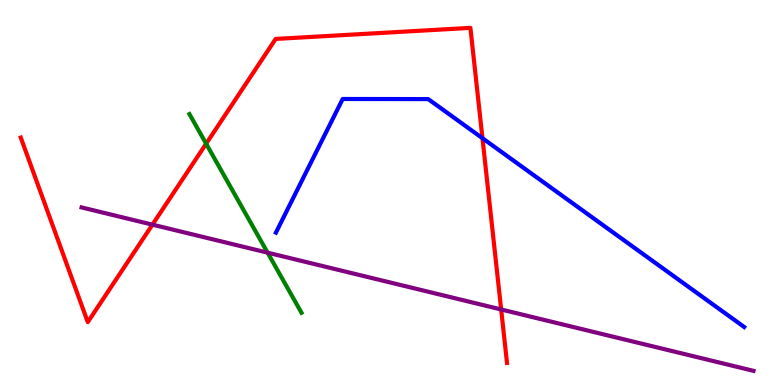[{'lines': ['blue', 'red'], 'intersections': [{'x': 6.23, 'y': 6.41}]}, {'lines': ['green', 'red'], 'intersections': [{'x': 2.66, 'y': 6.27}]}, {'lines': ['purple', 'red'], 'intersections': [{'x': 1.97, 'y': 4.16}, {'x': 6.47, 'y': 1.96}]}, {'lines': ['blue', 'green'], 'intersections': []}, {'lines': ['blue', 'purple'], 'intersections': []}, {'lines': ['green', 'purple'], 'intersections': [{'x': 3.45, 'y': 3.44}]}]